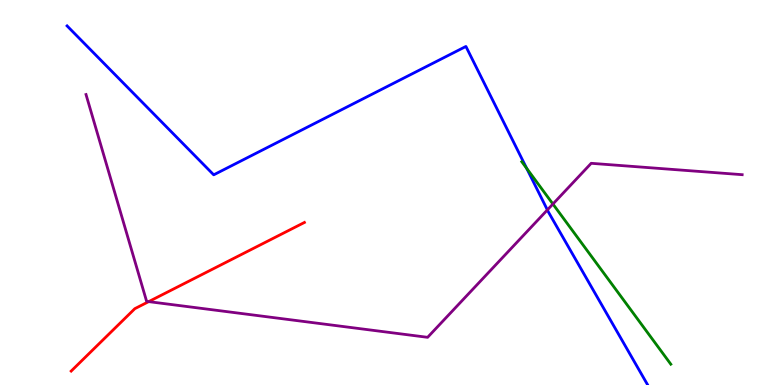[{'lines': ['blue', 'red'], 'intersections': []}, {'lines': ['green', 'red'], 'intersections': []}, {'lines': ['purple', 'red'], 'intersections': [{'x': 1.92, 'y': 2.17}]}, {'lines': ['blue', 'green'], 'intersections': [{'x': 6.8, 'y': 5.63}]}, {'lines': ['blue', 'purple'], 'intersections': [{'x': 7.06, 'y': 4.55}]}, {'lines': ['green', 'purple'], 'intersections': [{'x': 7.13, 'y': 4.7}]}]